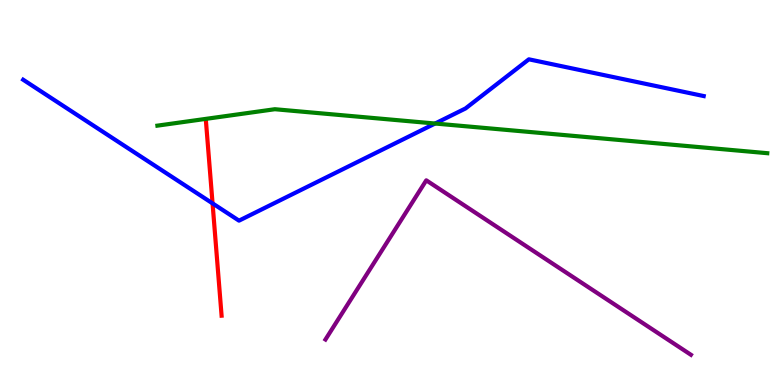[{'lines': ['blue', 'red'], 'intersections': [{'x': 2.74, 'y': 4.72}]}, {'lines': ['green', 'red'], 'intersections': []}, {'lines': ['purple', 'red'], 'intersections': []}, {'lines': ['blue', 'green'], 'intersections': [{'x': 5.61, 'y': 6.79}]}, {'lines': ['blue', 'purple'], 'intersections': []}, {'lines': ['green', 'purple'], 'intersections': []}]